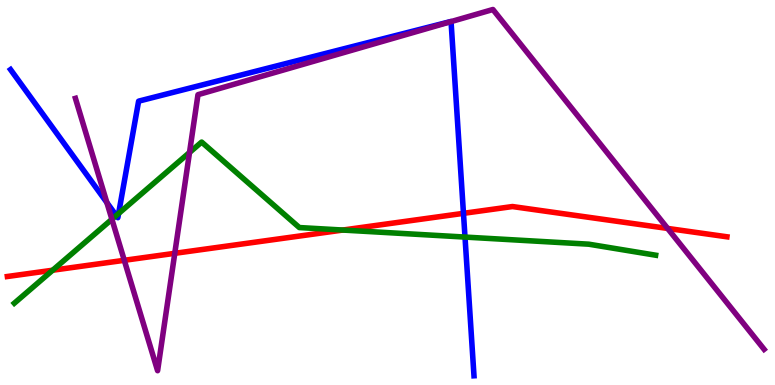[{'lines': ['blue', 'red'], 'intersections': [{'x': 5.98, 'y': 4.46}]}, {'lines': ['green', 'red'], 'intersections': [{'x': 0.679, 'y': 2.98}, {'x': 4.42, 'y': 4.02}]}, {'lines': ['purple', 'red'], 'intersections': [{'x': 1.6, 'y': 3.24}, {'x': 2.26, 'y': 3.42}, {'x': 8.61, 'y': 4.07}]}, {'lines': ['blue', 'green'], 'intersections': [{'x': 1.5, 'y': 4.4}, {'x': 1.53, 'y': 4.45}, {'x': 6.0, 'y': 3.84}]}, {'lines': ['blue', 'purple'], 'intersections': [{'x': 1.38, 'y': 4.74}, {'x': 5.82, 'y': 9.44}]}, {'lines': ['green', 'purple'], 'intersections': [{'x': 1.44, 'y': 4.31}, {'x': 2.45, 'y': 6.04}]}]